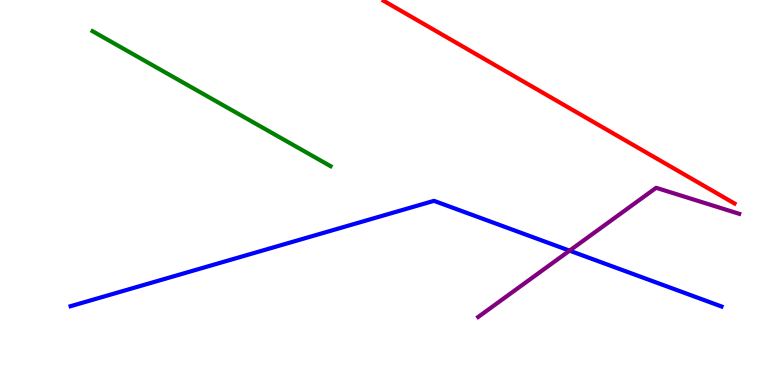[{'lines': ['blue', 'red'], 'intersections': []}, {'lines': ['green', 'red'], 'intersections': []}, {'lines': ['purple', 'red'], 'intersections': []}, {'lines': ['blue', 'green'], 'intersections': []}, {'lines': ['blue', 'purple'], 'intersections': [{'x': 7.35, 'y': 3.49}]}, {'lines': ['green', 'purple'], 'intersections': []}]